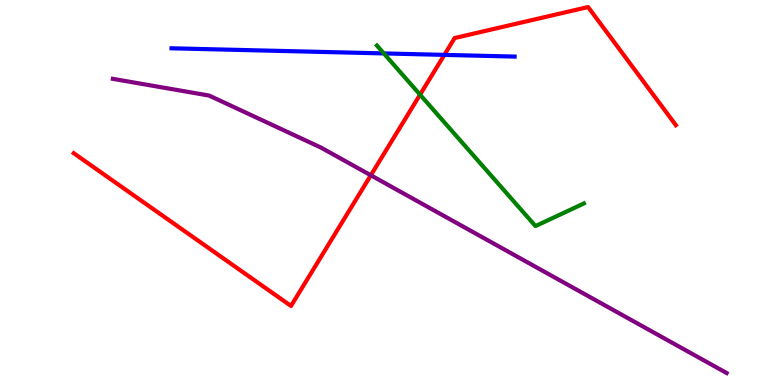[{'lines': ['blue', 'red'], 'intersections': [{'x': 5.73, 'y': 8.57}]}, {'lines': ['green', 'red'], 'intersections': [{'x': 5.42, 'y': 7.54}]}, {'lines': ['purple', 'red'], 'intersections': [{'x': 4.78, 'y': 5.45}]}, {'lines': ['blue', 'green'], 'intersections': [{'x': 4.95, 'y': 8.61}]}, {'lines': ['blue', 'purple'], 'intersections': []}, {'lines': ['green', 'purple'], 'intersections': []}]